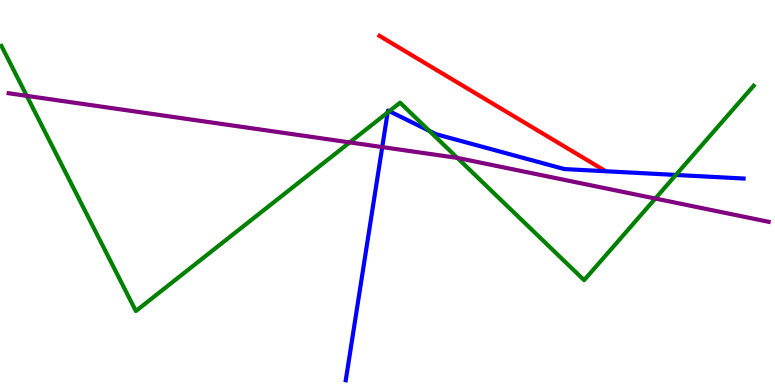[{'lines': ['blue', 'red'], 'intersections': []}, {'lines': ['green', 'red'], 'intersections': []}, {'lines': ['purple', 'red'], 'intersections': []}, {'lines': ['blue', 'green'], 'intersections': [{'x': 5.0, 'y': 7.08}, {'x': 5.02, 'y': 7.11}, {'x': 5.54, 'y': 6.6}, {'x': 8.72, 'y': 5.46}]}, {'lines': ['blue', 'purple'], 'intersections': [{'x': 4.93, 'y': 6.18}]}, {'lines': ['green', 'purple'], 'intersections': [{'x': 0.345, 'y': 7.51}, {'x': 4.51, 'y': 6.3}, {'x': 5.9, 'y': 5.9}, {'x': 8.46, 'y': 4.84}]}]